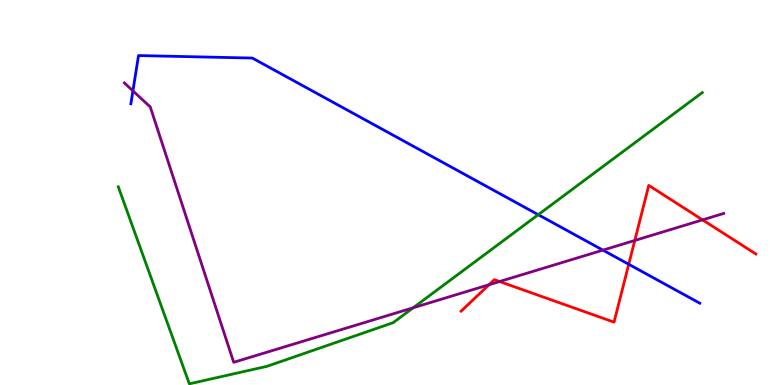[{'lines': ['blue', 'red'], 'intersections': [{'x': 8.11, 'y': 3.14}]}, {'lines': ['green', 'red'], 'intersections': []}, {'lines': ['purple', 'red'], 'intersections': [{'x': 6.31, 'y': 2.6}, {'x': 6.45, 'y': 2.69}, {'x': 8.19, 'y': 3.75}, {'x': 9.07, 'y': 4.29}]}, {'lines': ['blue', 'green'], 'intersections': [{'x': 6.94, 'y': 4.42}]}, {'lines': ['blue', 'purple'], 'intersections': [{'x': 1.72, 'y': 7.64}, {'x': 7.78, 'y': 3.5}]}, {'lines': ['green', 'purple'], 'intersections': [{'x': 5.33, 'y': 2.01}]}]